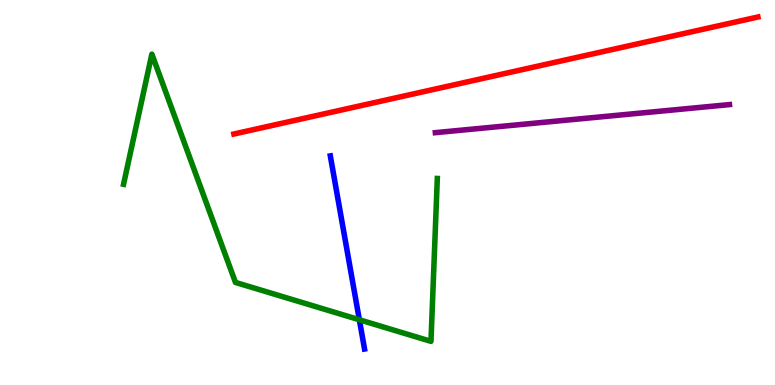[{'lines': ['blue', 'red'], 'intersections': []}, {'lines': ['green', 'red'], 'intersections': []}, {'lines': ['purple', 'red'], 'intersections': []}, {'lines': ['blue', 'green'], 'intersections': [{'x': 4.64, 'y': 1.69}]}, {'lines': ['blue', 'purple'], 'intersections': []}, {'lines': ['green', 'purple'], 'intersections': []}]